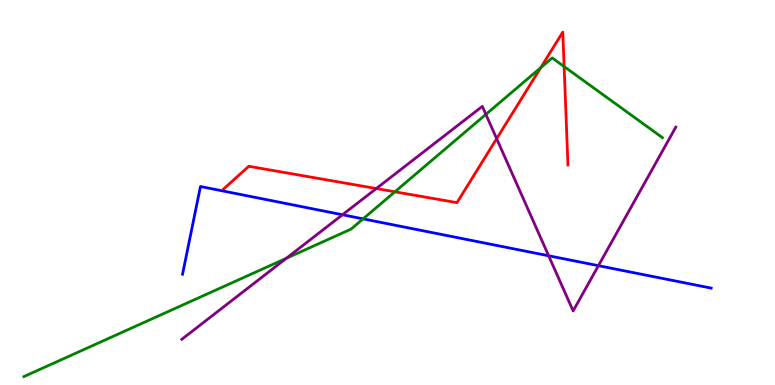[{'lines': ['blue', 'red'], 'intersections': []}, {'lines': ['green', 'red'], 'intersections': [{'x': 5.1, 'y': 5.02}, {'x': 6.98, 'y': 8.24}, {'x': 7.28, 'y': 8.27}]}, {'lines': ['purple', 'red'], 'intersections': [{'x': 4.86, 'y': 5.1}, {'x': 6.41, 'y': 6.4}]}, {'lines': ['blue', 'green'], 'intersections': [{'x': 4.69, 'y': 4.32}]}, {'lines': ['blue', 'purple'], 'intersections': [{'x': 4.42, 'y': 4.42}, {'x': 7.08, 'y': 3.36}, {'x': 7.72, 'y': 3.1}]}, {'lines': ['green', 'purple'], 'intersections': [{'x': 3.69, 'y': 3.29}, {'x': 6.27, 'y': 7.03}]}]